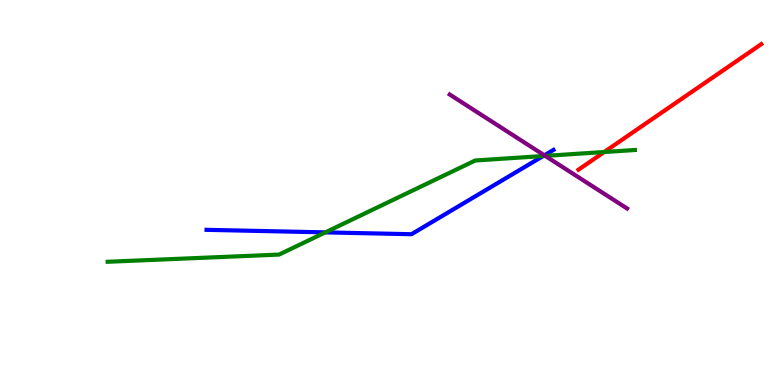[{'lines': ['blue', 'red'], 'intersections': []}, {'lines': ['green', 'red'], 'intersections': [{'x': 7.8, 'y': 6.05}]}, {'lines': ['purple', 'red'], 'intersections': []}, {'lines': ['blue', 'green'], 'intersections': [{'x': 4.2, 'y': 3.96}, {'x': 7.01, 'y': 5.95}]}, {'lines': ['blue', 'purple'], 'intersections': [{'x': 7.02, 'y': 5.97}]}, {'lines': ['green', 'purple'], 'intersections': [{'x': 7.04, 'y': 5.95}]}]